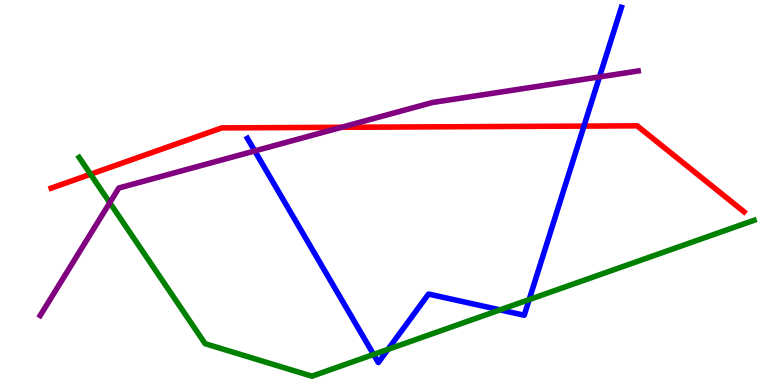[{'lines': ['blue', 'red'], 'intersections': [{'x': 7.53, 'y': 6.72}]}, {'lines': ['green', 'red'], 'intersections': [{'x': 1.17, 'y': 5.47}]}, {'lines': ['purple', 'red'], 'intersections': [{'x': 4.41, 'y': 6.69}]}, {'lines': ['blue', 'green'], 'intersections': [{'x': 4.82, 'y': 0.793}, {'x': 5.01, 'y': 0.925}, {'x': 6.45, 'y': 1.95}, {'x': 6.83, 'y': 2.22}]}, {'lines': ['blue', 'purple'], 'intersections': [{'x': 3.29, 'y': 6.08}, {'x': 7.74, 'y': 8.0}]}, {'lines': ['green', 'purple'], 'intersections': [{'x': 1.42, 'y': 4.73}]}]